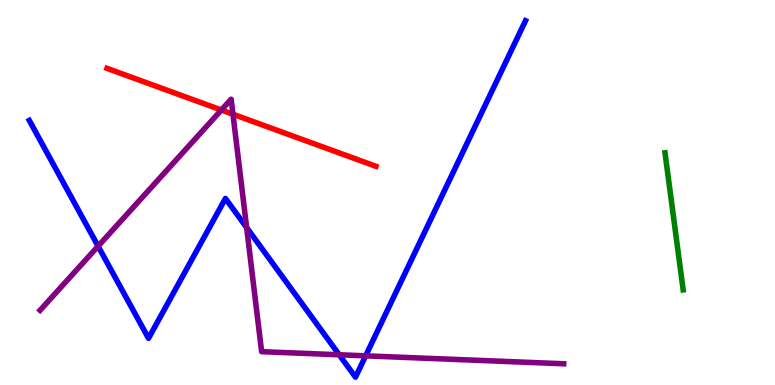[{'lines': ['blue', 'red'], 'intersections': []}, {'lines': ['green', 'red'], 'intersections': []}, {'lines': ['purple', 'red'], 'intersections': [{'x': 2.86, 'y': 7.14}, {'x': 3.01, 'y': 7.03}]}, {'lines': ['blue', 'green'], 'intersections': []}, {'lines': ['blue', 'purple'], 'intersections': [{'x': 1.27, 'y': 3.61}, {'x': 3.18, 'y': 4.09}, {'x': 4.38, 'y': 0.785}, {'x': 4.72, 'y': 0.758}]}, {'lines': ['green', 'purple'], 'intersections': []}]